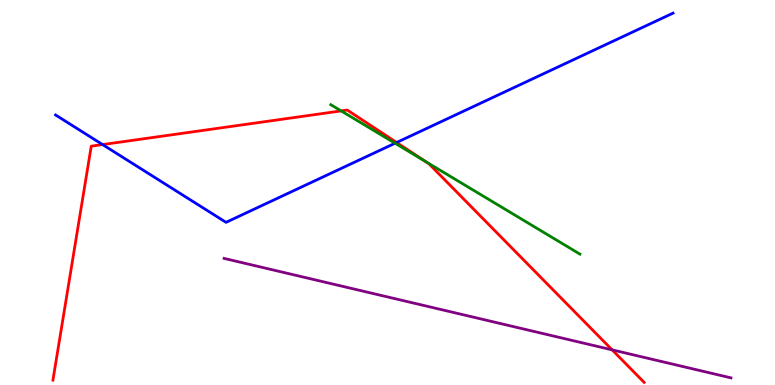[{'lines': ['blue', 'red'], 'intersections': [{'x': 1.32, 'y': 6.24}, {'x': 5.12, 'y': 6.3}]}, {'lines': ['green', 'red'], 'intersections': [{'x': 4.4, 'y': 7.12}, {'x': 5.49, 'y': 5.81}]}, {'lines': ['purple', 'red'], 'intersections': [{'x': 7.9, 'y': 0.913}]}, {'lines': ['blue', 'green'], 'intersections': [{'x': 5.1, 'y': 6.28}]}, {'lines': ['blue', 'purple'], 'intersections': []}, {'lines': ['green', 'purple'], 'intersections': []}]